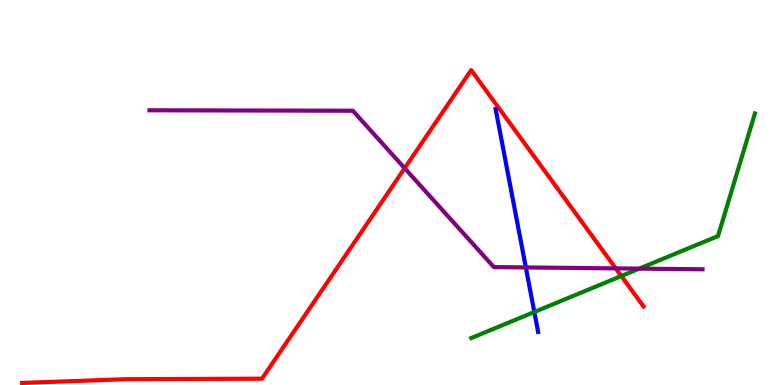[{'lines': ['blue', 'red'], 'intersections': []}, {'lines': ['green', 'red'], 'intersections': [{'x': 8.02, 'y': 2.83}]}, {'lines': ['purple', 'red'], 'intersections': [{'x': 5.22, 'y': 5.63}, {'x': 7.95, 'y': 3.03}]}, {'lines': ['blue', 'green'], 'intersections': [{'x': 6.89, 'y': 1.9}]}, {'lines': ['blue', 'purple'], 'intersections': [{'x': 6.78, 'y': 3.05}]}, {'lines': ['green', 'purple'], 'intersections': [{'x': 8.25, 'y': 3.02}]}]